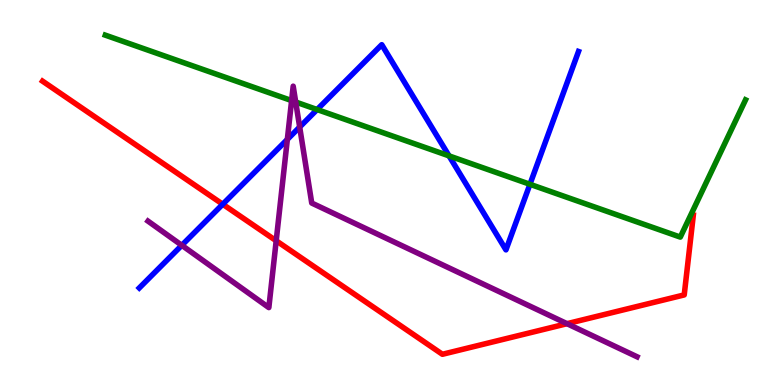[{'lines': ['blue', 'red'], 'intersections': [{'x': 2.87, 'y': 4.7}]}, {'lines': ['green', 'red'], 'intersections': []}, {'lines': ['purple', 'red'], 'intersections': [{'x': 3.56, 'y': 3.75}, {'x': 7.32, 'y': 1.59}]}, {'lines': ['blue', 'green'], 'intersections': [{'x': 4.09, 'y': 7.15}, {'x': 5.79, 'y': 5.95}, {'x': 6.84, 'y': 5.21}]}, {'lines': ['blue', 'purple'], 'intersections': [{'x': 2.35, 'y': 3.63}, {'x': 3.71, 'y': 6.38}, {'x': 3.87, 'y': 6.7}]}, {'lines': ['green', 'purple'], 'intersections': [{'x': 3.76, 'y': 7.39}, {'x': 3.82, 'y': 7.35}]}]